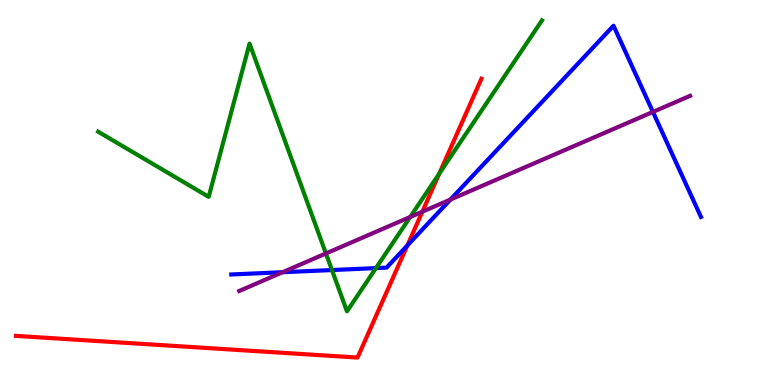[{'lines': ['blue', 'red'], 'intersections': [{'x': 5.26, 'y': 3.62}]}, {'lines': ['green', 'red'], 'intersections': [{'x': 5.67, 'y': 5.49}]}, {'lines': ['purple', 'red'], 'intersections': [{'x': 5.45, 'y': 4.5}]}, {'lines': ['blue', 'green'], 'intersections': [{'x': 4.28, 'y': 2.99}, {'x': 4.85, 'y': 3.04}]}, {'lines': ['blue', 'purple'], 'intersections': [{'x': 3.65, 'y': 2.93}, {'x': 5.81, 'y': 4.82}, {'x': 8.42, 'y': 7.09}]}, {'lines': ['green', 'purple'], 'intersections': [{'x': 4.21, 'y': 3.42}, {'x': 5.29, 'y': 4.36}]}]